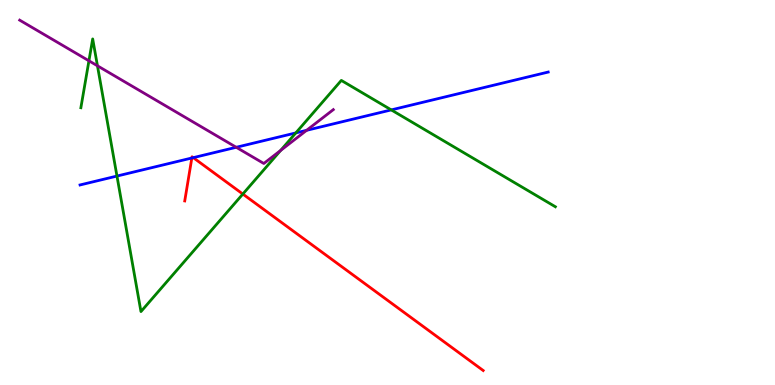[{'lines': ['blue', 'red'], 'intersections': [{'x': 2.48, 'y': 5.9}, {'x': 2.49, 'y': 5.91}]}, {'lines': ['green', 'red'], 'intersections': [{'x': 3.13, 'y': 4.96}]}, {'lines': ['purple', 'red'], 'intersections': []}, {'lines': ['blue', 'green'], 'intersections': [{'x': 1.51, 'y': 5.43}, {'x': 3.82, 'y': 6.55}, {'x': 5.05, 'y': 7.15}]}, {'lines': ['blue', 'purple'], 'intersections': [{'x': 3.05, 'y': 6.17}, {'x': 3.96, 'y': 6.62}]}, {'lines': ['green', 'purple'], 'intersections': [{'x': 1.15, 'y': 8.42}, {'x': 1.26, 'y': 8.29}, {'x': 3.62, 'y': 6.09}]}]